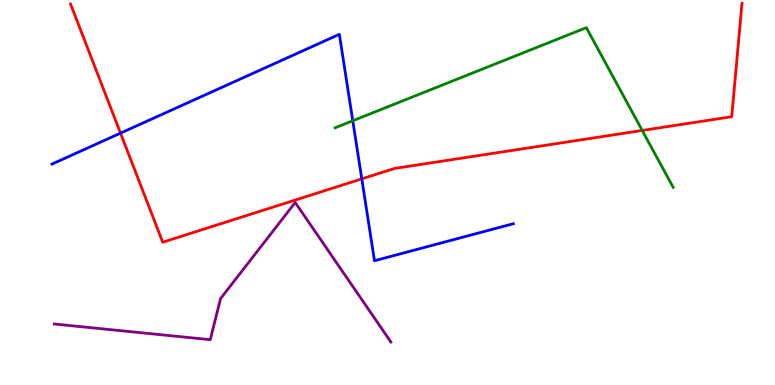[{'lines': ['blue', 'red'], 'intersections': [{'x': 1.55, 'y': 6.54}, {'x': 4.67, 'y': 5.35}]}, {'lines': ['green', 'red'], 'intersections': [{'x': 8.29, 'y': 6.61}]}, {'lines': ['purple', 'red'], 'intersections': []}, {'lines': ['blue', 'green'], 'intersections': [{'x': 4.55, 'y': 6.86}]}, {'lines': ['blue', 'purple'], 'intersections': []}, {'lines': ['green', 'purple'], 'intersections': []}]